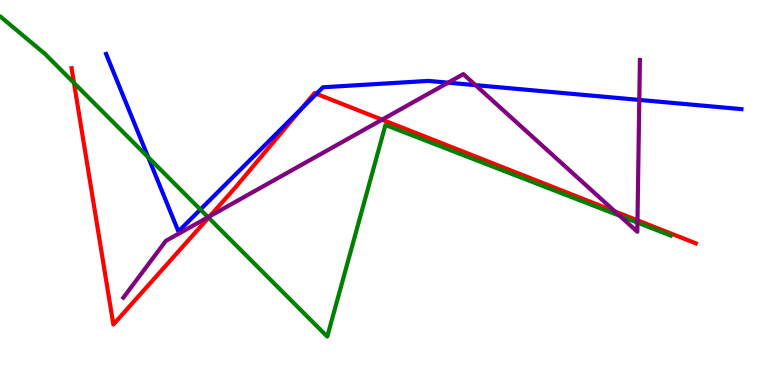[{'lines': ['blue', 'red'], 'intersections': [{'x': 3.89, 'y': 7.17}, {'x': 4.08, 'y': 7.56}]}, {'lines': ['green', 'red'], 'intersections': [{'x': 0.954, 'y': 7.85}, {'x': 2.69, 'y': 4.35}]}, {'lines': ['purple', 'red'], 'intersections': [{'x': 2.71, 'y': 4.38}, {'x': 4.93, 'y': 6.89}, {'x': 7.93, 'y': 4.51}, {'x': 8.23, 'y': 4.28}]}, {'lines': ['blue', 'green'], 'intersections': [{'x': 1.91, 'y': 5.92}, {'x': 2.59, 'y': 4.56}]}, {'lines': ['blue', 'purple'], 'intersections': [{'x': 5.78, 'y': 7.85}, {'x': 6.14, 'y': 7.79}, {'x': 8.25, 'y': 7.4}]}, {'lines': ['green', 'purple'], 'intersections': [{'x': 2.68, 'y': 4.36}, {'x': 8.0, 'y': 4.4}, {'x': 8.23, 'y': 4.22}]}]